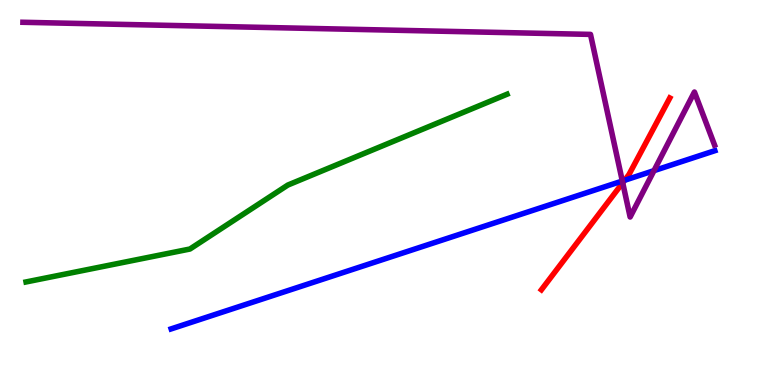[{'lines': ['blue', 'red'], 'intersections': [{'x': 8.06, 'y': 5.32}]}, {'lines': ['green', 'red'], 'intersections': []}, {'lines': ['purple', 'red'], 'intersections': [{'x': 8.03, 'y': 5.25}]}, {'lines': ['blue', 'green'], 'intersections': []}, {'lines': ['blue', 'purple'], 'intersections': [{'x': 8.03, 'y': 5.3}, {'x': 8.44, 'y': 5.57}]}, {'lines': ['green', 'purple'], 'intersections': []}]